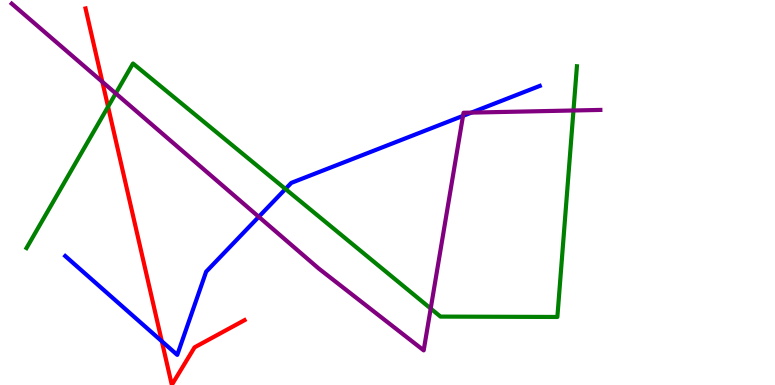[{'lines': ['blue', 'red'], 'intersections': [{'x': 2.09, 'y': 1.14}]}, {'lines': ['green', 'red'], 'intersections': [{'x': 1.39, 'y': 7.23}]}, {'lines': ['purple', 'red'], 'intersections': [{'x': 1.32, 'y': 7.87}]}, {'lines': ['blue', 'green'], 'intersections': [{'x': 3.68, 'y': 5.09}]}, {'lines': ['blue', 'purple'], 'intersections': [{'x': 3.34, 'y': 4.37}, {'x': 5.97, 'y': 6.99}, {'x': 6.08, 'y': 7.07}]}, {'lines': ['green', 'purple'], 'intersections': [{'x': 1.49, 'y': 7.57}, {'x': 5.56, 'y': 1.99}, {'x': 7.4, 'y': 7.13}]}]